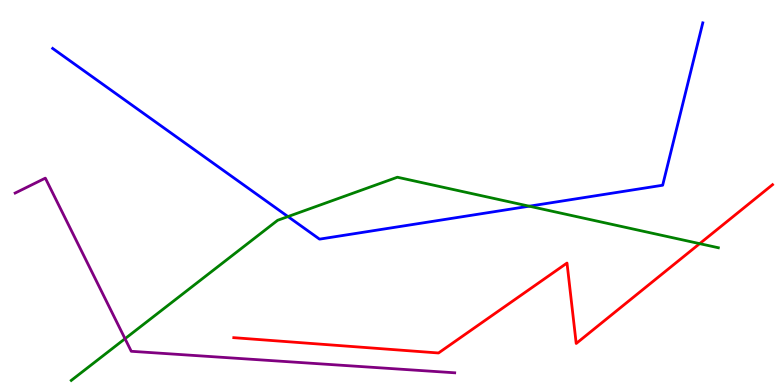[{'lines': ['blue', 'red'], 'intersections': []}, {'lines': ['green', 'red'], 'intersections': [{'x': 9.03, 'y': 3.67}]}, {'lines': ['purple', 'red'], 'intersections': []}, {'lines': ['blue', 'green'], 'intersections': [{'x': 3.72, 'y': 4.37}, {'x': 6.83, 'y': 4.64}]}, {'lines': ['blue', 'purple'], 'intersections': []}, {'lines': ['green', 'purple'], 'intersections': [{'x': 1.61, 'y': 1.2}]}]